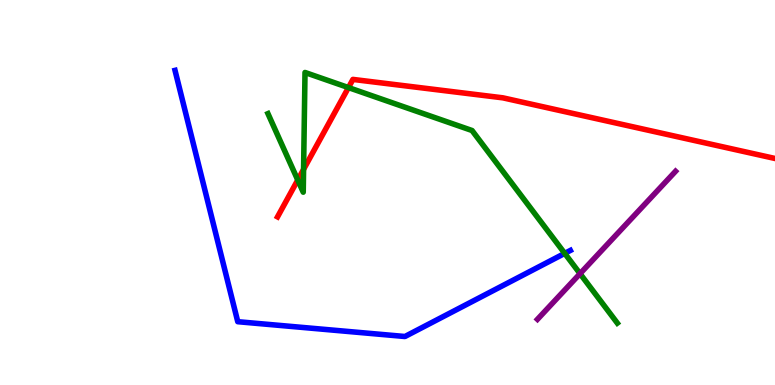[{'lines': ['blue', 'red'], 'intersections': []}, {'lines': ['green', 'red'], 'intersections': [{'x': 3.84, 'y': 5.32}, {'x': 3.92, 'y': 5.6}, {'x': 4.5, 'y': 7.73}]}, {'lines': ['purple', 'red'], 'intersections': []}, {'lines': ['blue', 'green'], 'intersections': [{'x': 7.29, 'y': 3.42}]}, {'lines': ['blue', 'purple'], 'intersections': []}, {'lines': ['green', 'purple'], 'intersections': [{'x': 7.48, 'y': 2.89}]}]